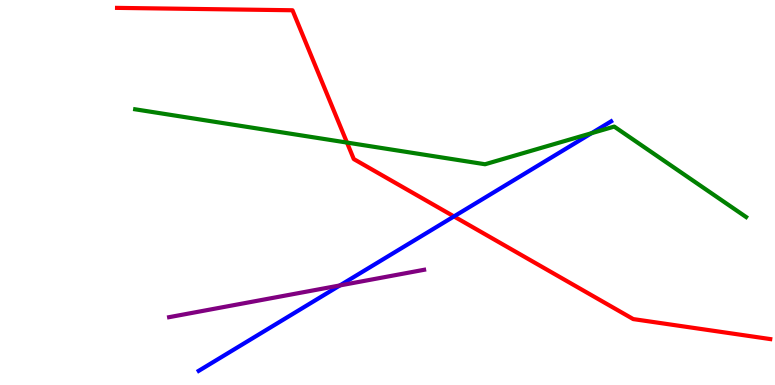[{'lines': ['blue', 'red'], 'intersections': [{'x': 5.86, 'y': 4.38}]}, {'lines': ['green', 'red'], 'intersections': [{'x': 4.48, 'y': 6.3}]}, {'lines': ['purple', 'red'], 'intersections': []}, {'lines': ['blue', 'green'], 'intersections': [{'x': 7.63, 'y': 6.54}]}, {'lines': ['blue', 'purple'], 'intersections': [{'x': 4.39, 'y': 2.59}]}, {'lines': ['green', 'purple'], 'intersections': []}]